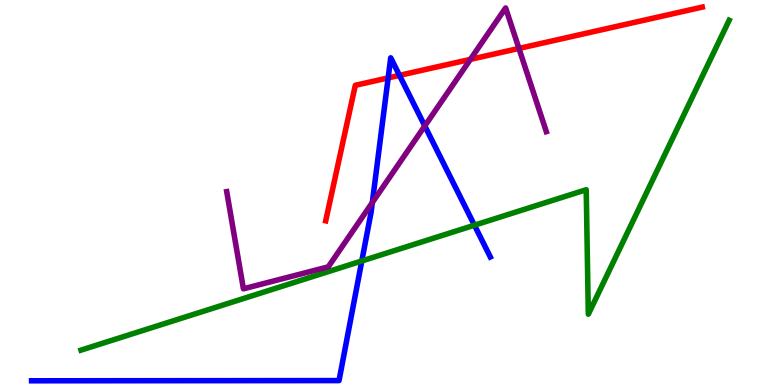[{'lines': ['blue', 'red'], 'intersections': [{'x': 5.01, 'y': 7.98}, {'x': 5.15, 'y': 8.04}]}, {'lines': ['green', 'red'], 'intersections': []}, {'lines': ['purple', 'red'], 'intersections': [{'x': 6.07, 'y': 8.46}, {'x': 6.7, 'y': 8.74}]}, {'lines': ['blue', 'green'], 'intersections': [{'x': 4.67, 'y': 3.22}, {'x': 6.12, 'y': 4.15}]}, {'lines': ['blue', 'purple'], 'intersections': [{'x': 4.8, 'y': 4.74}, {'x': 5.48, 'y': 6.73}]}, {'lines': ['green', 'purple'], 'intersections': []}]